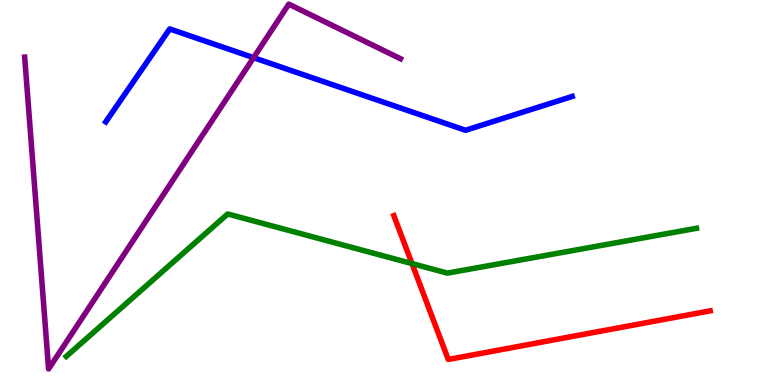[{'lines': ['blue', 'red'], 'intersections': []}, {'lines': ['green', 'red'], 'intersections': [{'x': 5.32, 'y': 3.15}]}, {'lines': ['purple', 'red'], 'intersections': []}, {'lines': ['blue', 'green'], 'intersections': []}, {'lines': ['blue', 'purple'], 'intersections': [{'x': 3.27, 'y': 8.5}]}, {'lines': ['green', 'purple'], 'intersections': []}]